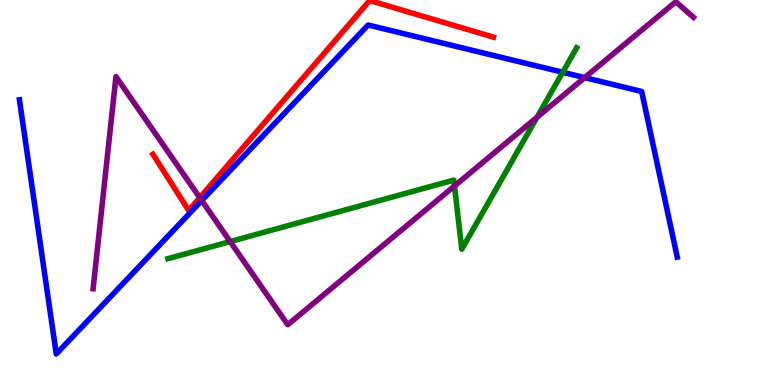[{'lines': ['blue', 'red'], 'intersections': []}, {'lines': ['green', 'red'], 'intersections': []}, {'lines': ['purple', 'red'], 'intersections': [{'x': 2.58, 'y': 4.87}]}, {'lines': ['blue', 'green'], 'intersections': [{'x': 7.26, 'y': 8.12}]}, {'lines': ['blue', 'purple'], 'intersections': [{'x': 2.6, 'y': 4.79}, {'x': 7.54, 'y': 7.98}]}, {'lines': ['green', 'purple'], 'intersections': [{'x': 2.97, 'y': 3.73}, {'x': 5.86, 'y': 5.17}, {'x': 6.93, 'y': 6.95}]}]